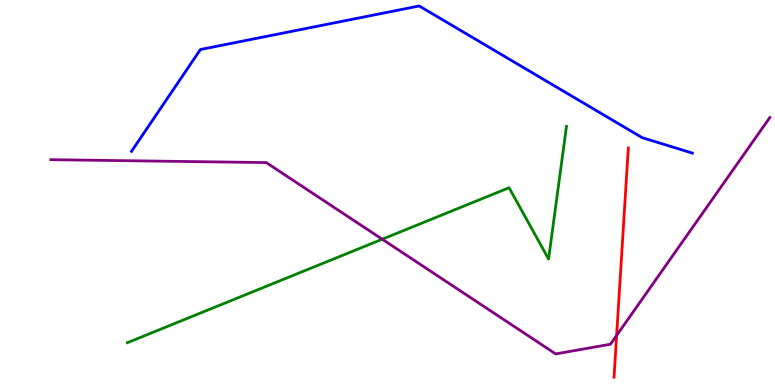[{'lines': ['blue', 'red'], 'intersections': []}, {'lines': ['green', 'red'], 'intersections': []}, {'lines': ['purple', 'red'], 'intersections': [{'x': 7.96, 'y': 1.29}]}, {'lines': ['blue', 'green'], 'intersections': []}, {'lines': ['blue', 'purple'], 'intersections': []}, {'lines': ['green', 'purple'], 'intersections': [{'x': 4.93, 'y': 3.79}]}]